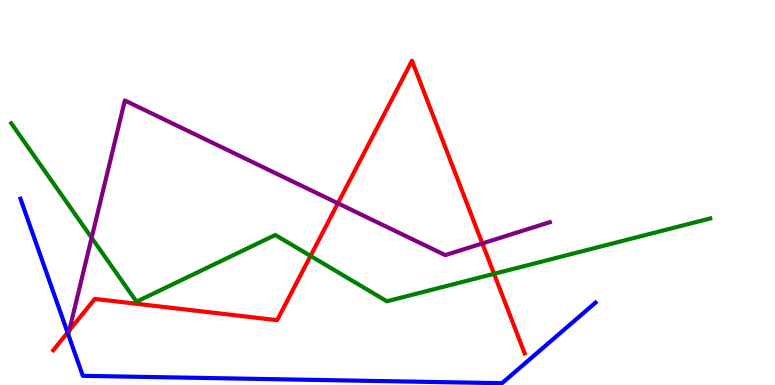[{'lines': ['blue', 'red'], 'intersections': [{'x': 0.872, 'y': 1.36}]}, {'lines': ['green', 'red'], 'intersections': [{'x': 4.01, 'y': 3.35}, {'x': 6.37, 'y': 2.89}]}, {'lines': ['purple', 'red'], 'intersections': [{'x': 0.893, 'y': 1.41}, {'x': 4.36, 'y': 4.72}, {'x': 6.22, 'y': 3.68}]}, {'lines': ['blue', 'green'], 'intersections': []}, {'lines': ['blue', 'purple'], 'intersections': []}, {'lines': ['green', 'purple'], 'intersections': [{'x': 1.18, 'y': 3.82}]}]